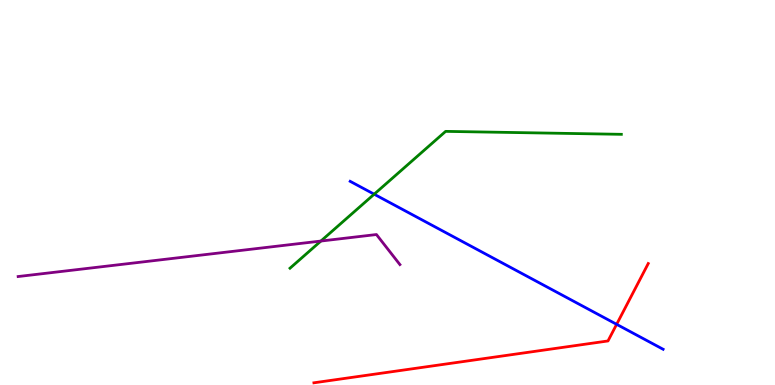[{'lines': ['blue', 'red'], 'intersections': [{'x': 7.96, 'y': 1.58}]}, {'lines': ['green', 'red'], 'intersections': []}, {'lines': ['purple', 'red'], 'intersections': []}, {'lines': ['blue', 'green'], 'intersections': [{'x': 4.83, 'y': 4.96}]}, {'lines': ['blue', 'purple'], 'intersections': []}, {'lines': ['green', 'purple'], 'intersections': [{'x': 4.14, 'y': 3.74}]}]